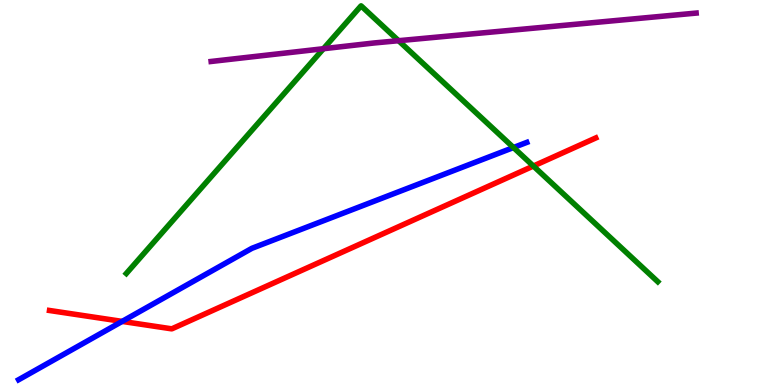[{'lines': ['blue', 'red'], 'intersections': [{'x': 1.58, 'y': 1.65}]}, {'lines': ['green', 'red'], 'intersections': [{'x': 6.88, 'y': 5.69}]}, {'lines': ['purple', 'red'], 'intersections': []}, {'lines': ['blue', 'green'], 'intersections': [{'x': 6.63, 'y': 6.17}]}, {'lines': ['blue', 'purple'], 'intersections': []}, {'lines': ['green', 'purple'], 'intersections': [{'x': 4.17, 'y': 8.73}, {'x': 5.14, 'y': 8.94}]}]